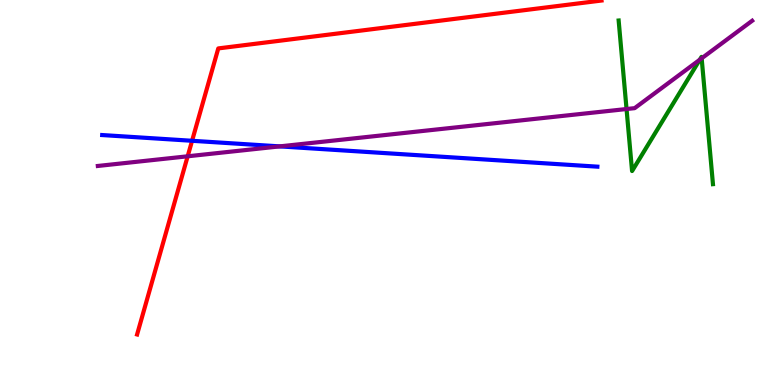[{'lines': ['blue', 'red'], 'intersections': [{'x': 2.48, 'y': 6.34}]}, {'lines': ['green', 'red'], 'intersections': []}, {'lines': ['purple', 'red'], 'intersections': [{'x': 2.42, 'y': 5.94}]}, {'lines': ['blue', 'green'], 'intersections': []}, {'lines': ['blue', 'purple'], 'intersections': [{'x': 3.61, 'y': 6.2}]}, {'lines': ['green', 'purple'], 'intersections': [{'x': 8.08, 'y': 7.17}, {'x': 9.03, 'y': 8.45}, {'x': 9.05, 'y': 8.48}]}]